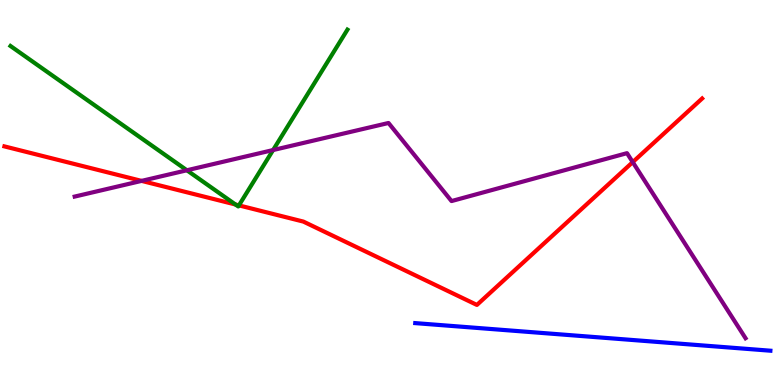[{'lines': ['blue', 'red'], 'intersections': []}, {'lines': ['green', 'red'], 'intersections': [{'x': 3.04, 'y': 4.69}, {'x': 3.08, 'y': 4.67}]}, {'lines': ['purple', 'red'], 'intersections': [{'x': 1.83, 'y': 5.3}, {'x': 8.16, 'y': 5.79}]}, {'lines': ['blue', 'green'], 'intersections': []}, {'lines': ['blue', 'purple'], 'intersections': []}, {'lines': ['green', 'purple'], 'intersections': [{'x': 2.41, 'y': 5.58}, {'x': 3.52, 'y': 6.1}]}]